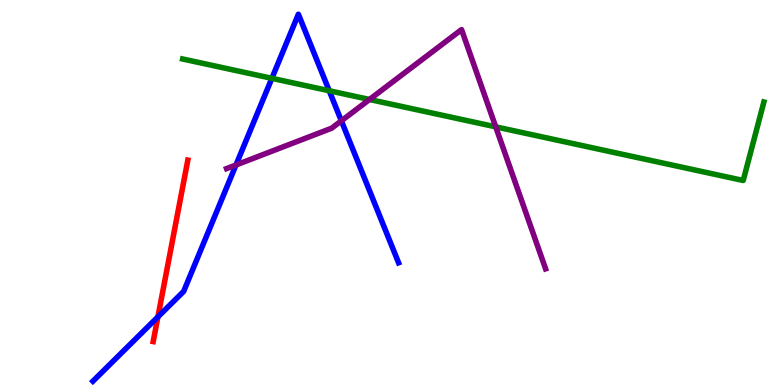[{'lines': ['blue', 'red'], 'intersections': [{'x': 2.04, 'y': 1.77}]}, {'lines': ['green', 'red'], 'intersections': []}, {'lines': ['purple', 'red'], 'intersections': []}, {'lines': ['blue', 'green'], 'intersections': [{'x': 3.51, 'y': 7.97}, {'x': 4.25, 'y': 7.64}]}, {'lines': ['blue', 'purple'], 'intersections': [{'x': 3.04, 'y': 5.71}, {'x': 4.4, 'y': 6.86}]}, {'lines': ['green', 'purple'], 'intersections': [{'x': 4.77, 'y': 7.42}, {'x': 6.4, 'y': 6.71}]}]